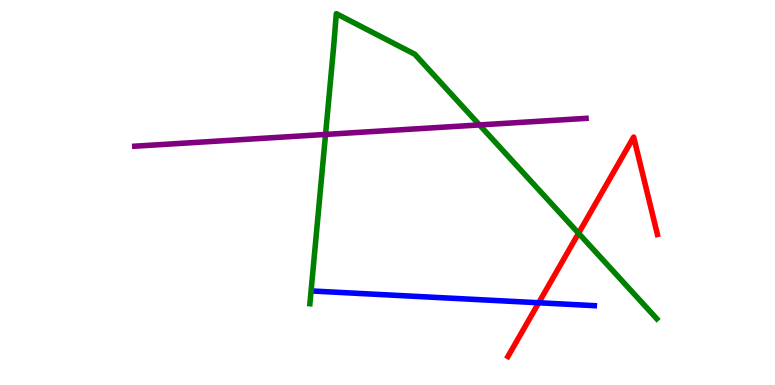[{'lines': ['blue', 'red'], 'intersections': [{'x': 6.95, 'y': 2.14}]}, {'lines': ['green', 'red'], 'intersections': [{'x': 7.47, 'y': 3.94}]}, {'lines': ['purple', 'red'], 'intersections': []}, {'lines': ['blue', 'green'], 'intersections': []}, {'lines': ['blue', 'purple'], 'intersections': []}, {'lines': ['green', 'purple'], 'intersections': [{'x': 4.2, 'y': 6.51}, {'x': 6.19, 'y': 6.76}]}]